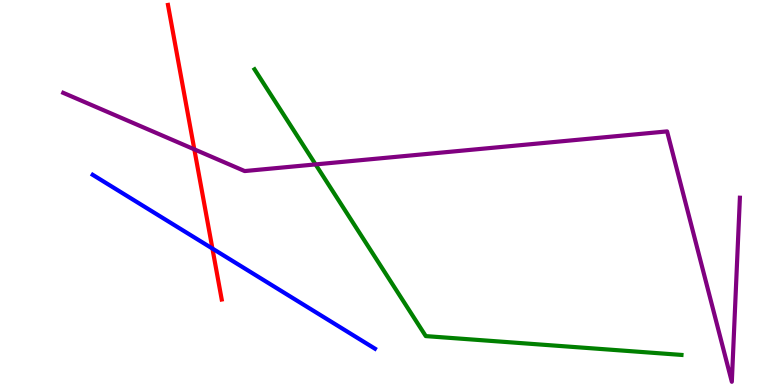[{'lines': ['blue', 'red'], 'intersections': [{'x': 2.74, 'y': 3.54}]}, {'lines': ['green', 'red'], 'intersections': []}, {'lines': ['purple', 'red'], 'intersections': [{'x': 2.51, 'y': 6.12}]}, {'lines': ['blue', 'green'], 'intersections': []}, {'lines': ['blue', 'purple'], 'intersections': []}, {'lines': ['green', 'purple'], 'intersections': [{'x': 4.07, 'y': 5.73}]}]